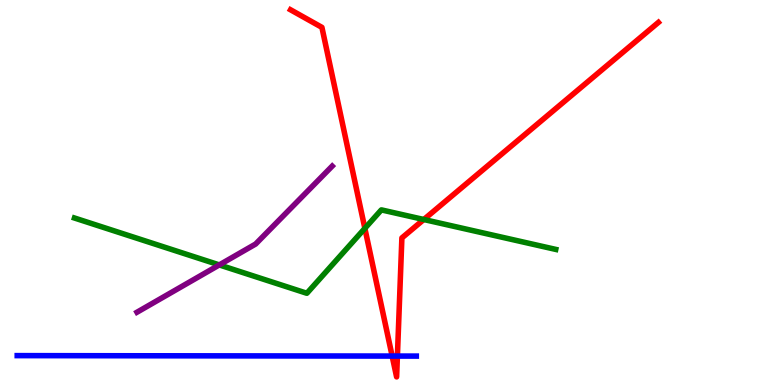[{'lines': ['blue', 'red'], 'intersections': [{'x': 5.06, 'y': 0.752}, {'x': 5.13, 'y': 0.751}]}, {'lines': ['green', 'red'], 'intersections': [{'x': 4.71, 'y': 4.07}, {'x': 5.47, 'y': 4.3}]}, {'lines': ['purple', 'red'], 'intersections': []}, {'lines': ['blue', 'green'], 'intersections': []}, {'lines': ['blue', 'purple'], 'intersections': []}, {'lines': ['green', 'purple'], 'intersections': [{'x': 2.83, 'y': 3.12}]}]